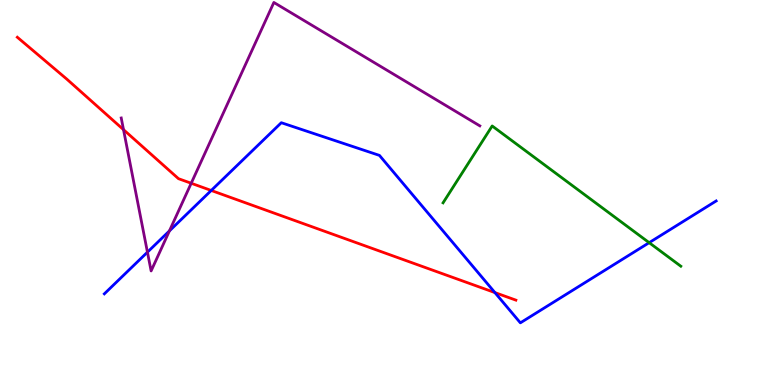[{'lines': ['blue', 'red'], 'intersections': [{'x': 2.73, 'y': 5.05}, {'x': 6.39, 'y': 2.4}]}, {'lines': ['green', 'red'], 'intersections': []}, {'lines': ['purple', 'red'], 'intersections': [{'x': 1.59, 'y': 6.63}, {'x': 2.47, 'y': 5.24}]}, {'lines': ['blue', 'green'], 'intersections': [{'x': 8.38, 'y': 3.7}]}, {'lines': ['blue', 'purple'], 'intersections': [{'x': 1.9, 'y': 3.45}, {'x': 2.19, 'y': 4.0}]}, {'lines': ['green', 'purple'], 'intersections': []}]